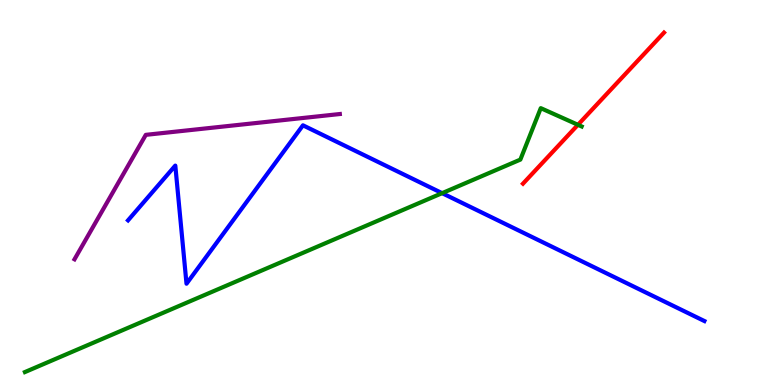[{'lines': ['blue', 'red'], 'intersections': []}, {'lines': ['green', 'red'], 'intersections': [{'x': 7.46, 'y': 6.76}]}, {'lines': ['purple', 'red'], 'intersections': []}, {'lines': ['blue', 'green'], 'intersections': [{'x': 5.7, 'y': 4.98}]}, {'lines': ['blue', 'purple'], 'intersections': []}, {'lines': ['green', 'purple'], 'intersections': []}]